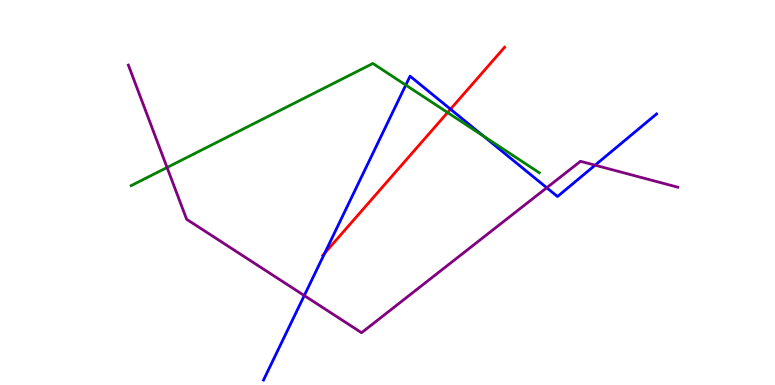[{'lines': ['blue', 'red'], 'intersections': [{'x': 4.19, 'y': 3.42}, {'x': 5.81, 'y': 7.16}]}, {'lines': ['green', 'red'], 'intersections': [{'x': 5.78, 'y': 7.08}]}, {'lines': ['purple', 'red'], 'intersections': []}, {'lines': ['blue', 'green'], 'intersections': [{'x': 5.24, 'y': 7.79}, {'x': 6.24, 'y': 6.47}]}, {'lines': ['blue', 'purple'], 'intersections': [{'x': 3.93, 'y': 2.32}, {'x': 7.05, 'y': 5.12}, {'x': 7.68, 'y': 5.71}]}, {'lines': ['green', 'purple'], 'intersections': [{'x': 2.16, 'y': 5.65}]}]